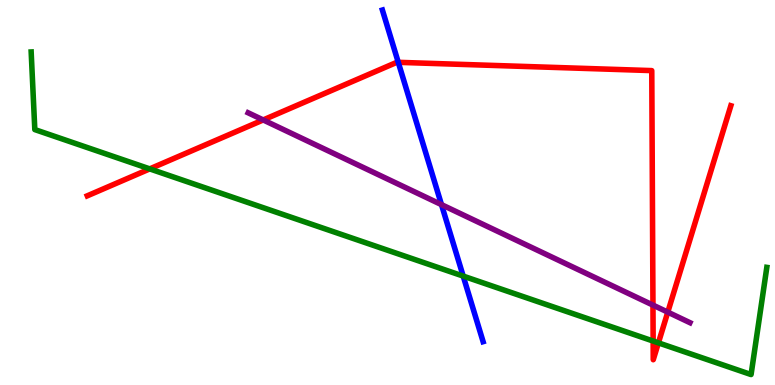[{'lines': ['blue', 'red'], 'intersections': [{'x': 5.14, 'y': 8.38}]}, {'lines': ['green', 'red'], 'intersections': [{'x': 1.93, 'y': 5.61}, {'x': 8.43, 'y': 1.14}, {'x': 8.5, 'y': 1.09}]}, {'lines': ['purple', 'red'], 'intersections': [{'x': 3.4, 'y': 6.88}, {'x': 8.43, 'y': 2.08}, {'x': 8.62, 'y': 1.89}]}, {'lines': ['blue', 'green'], 'intersections': [{'x': 5.98, 'y': 2.83}]}, {'lines': ['blue', 'purple'], 'intersections': [{'x': 5.7, 'y': 4.68}]}, {'lines': ['green', 'purple'], 'intersections': []}]